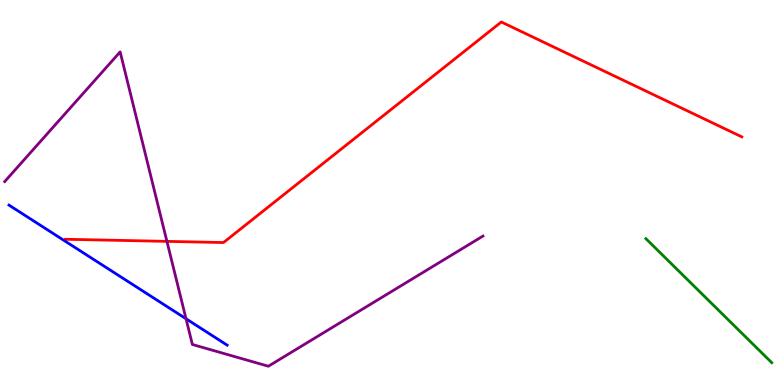[{'lines': ['blue', 'red'], 'intersections': []}, {'lines': ['green', 'red'], 'intersections': []}, {'lines': ['purple', 'red'], 'intersections': [{'x': 2.15, 'y': 3.73}]}, {'lines': ['blue', 'green'], 'intersections': []}, {'lines': ['blue', 'purple'], 'intersections': [{'x': 2.4, 'y': 1.72}]}, {'lines': ['green', 'purple'], 'intersections': []}]